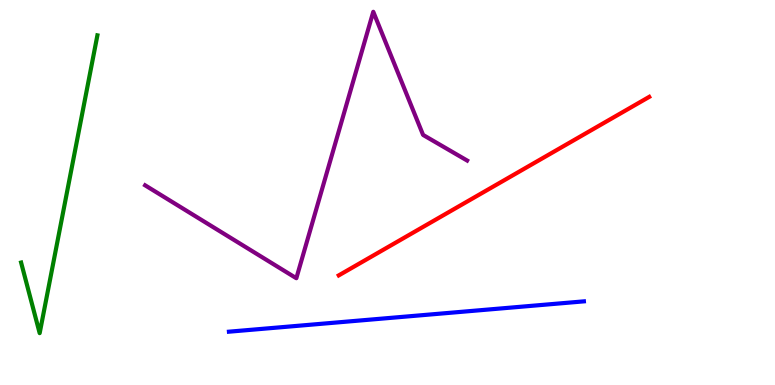[{'lines': ['blue', 'red'], 'intersections': []}, {'lines': ['green', 'red'], 'intersections': []}, {'lines': ['purple', 'red'], 'intersections': []}, {'lines': ['blue', 'green'], 'intersections': []}, {'lines': ['blue', 'purple'], 'intersections': []}, {'lines': ['green', 'purple'], 'intersections': []}]